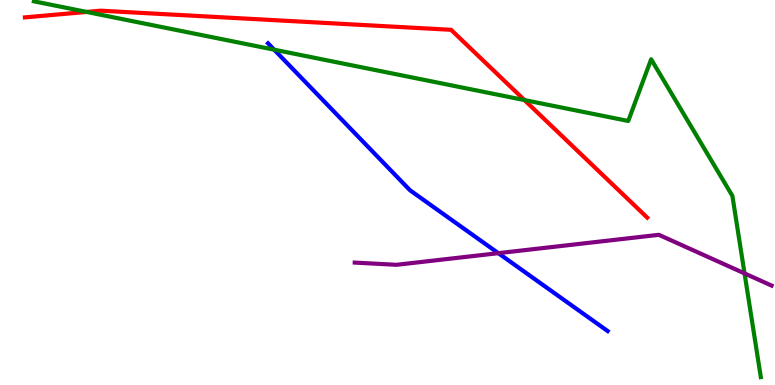[{'lines': ['blue', 'red'], 'intersections': []}, {'lines': ['green', 'red'], 'intersections': [{'x': 1.12, 'y': 9.69}, {'x': 6.77, 'y': 7.4}]}, {'lines': ['purple', 'red'], 'intersections': []}, {'lines': ['blue', 'green'], 'intersections': [{'x': 3.54, 'y': 8.71}]}, {'lines': ['blue', 'purple'], 'intersections': [{'x': 6.43, 'y': 3.42}]}, {'lines': ['green', 'purple'], 'intersections': [{'x': 9.61, 'y': 2.9}]}]